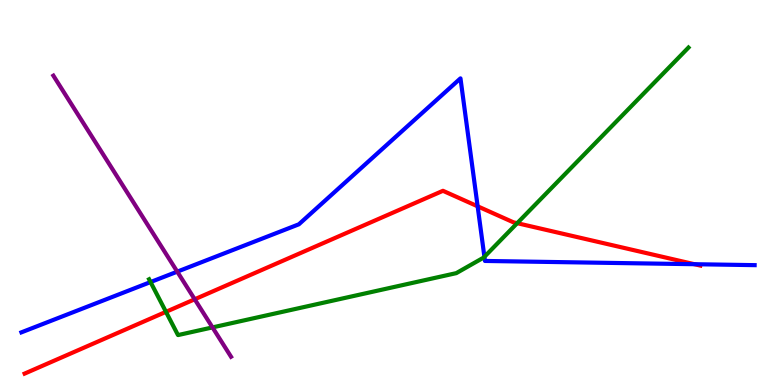[{'lines': ['blue', 'red'], 'intersections': [{'x': 6.16, 'y': 4.64}, {'x': 8.96, 'y': 3.14}]}, {'lines': ['green', 'red'], 'intersections': [{'x': 2.14, 'y': 1.9}, {'x': 6.67, 'y': 4.2}]}, {'lines': ['purple', 'red'], 'intersections': [{'x': 2.51, 'y': 2.23}]}, {'lines': ['blue', 'green'], 'intersections': [{'x': 1.94, 'y': 2.67}, {'x': 6.25, 'y': 3.33}]}, {'lines': ['blue', 'purple'], 'intersections': [{'x': 2.29, 'y': 2.94}]}, {'lines': ['green', 'purple'], 'intersections': [{'x': 2.74, 'y': 1.5}]}]